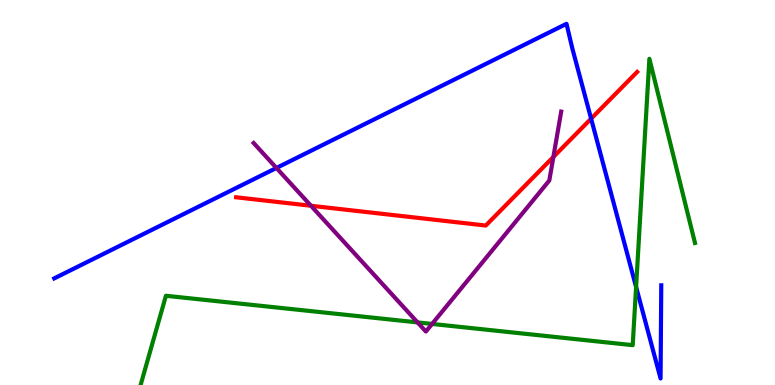[{'lines': ['blue', 'red'], 'intersections': [{'x': 7.63, 'y': 6.92}]}, {'lines': ['green', 'red'], 'intersections': []}, {'lines': ['purple', 'red'], 'intersections': [{'x': 4.01, 'y': 4.66}, {'x': 7.14, 'y': 5.92}]}, {'lines': ['blue', 'green'], 'intersections': [{'x': 8.21, 'y': 2.55}]}, {'lines': ['blue', 'purple'], 'intersections': [{'x': 3.57, 'y': 5.64}]}, {'lines': ['green', 'purple'], 'intersections': [{'x': 5.39, 'y': 1.63}, {'x': 5.58, 'y': 1.59}]}]